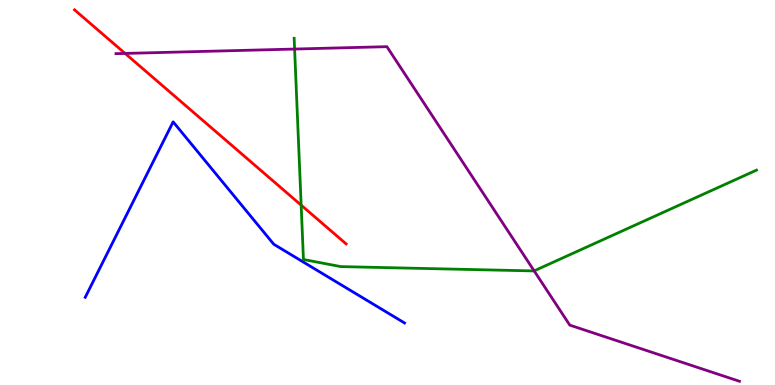[{'lines': ['blue', 'red'], 'intersections': []}, {'lines': ['green', 'red'], 'intersections': [{'x': 3.89, 'y': 4.67}]}, {'lines': ['purple', 'red'], 'intersections': [{'x': 1.61, 'y': 8.61}]}, {'lines': ['blue', 'green'], 'intersections': []}, {'lines': ['blue', 'purple'], 'intersections': []}, {'lines': ['green', 'purple'], 'intersections': [{'x': 3.8, 'y': 8.73}, {'x': 6.89, 'y': 2.96}]}]